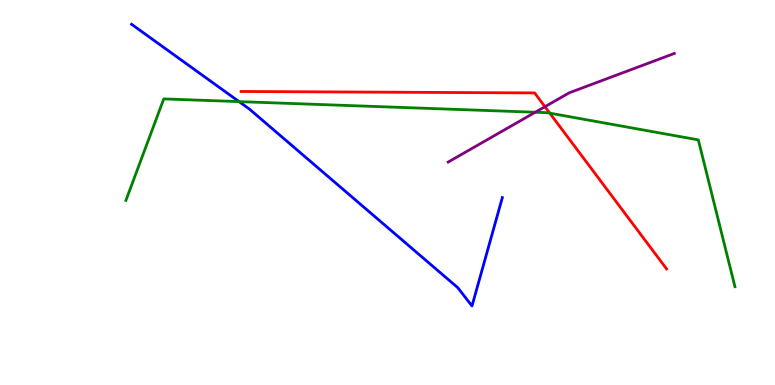[{'lines': ['blue', 'red'], 'intersections': []}, {'lines': ['green', 'red'], 'intersections': [{'x': 7.09, 'y': 7.06}]}, {'lines': ['purple', 'red'], 'intersections': [{'x': 7.03, 'y': 7.23}]}, {'lines': ['blue', 'green'], 'intersections': [{'x': 3.08, 'y': 7.36}]}, {'lines': ['blue', 'purple'], 'intersections': []}, {'lines': ['green', 'purple'], 'intersections': [{'x': 6.91, 'y': 7.08}]}]